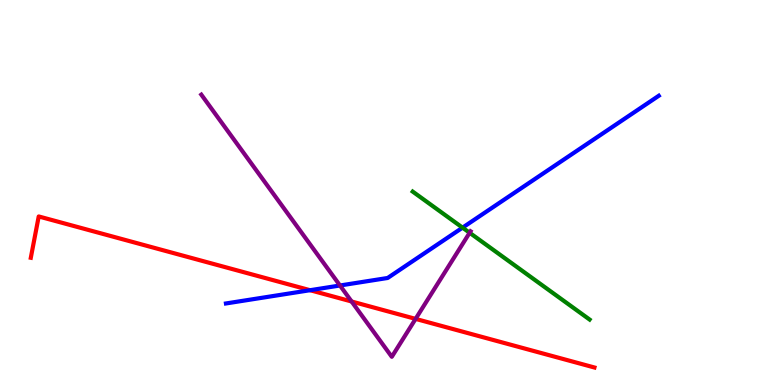[{'lines': ['blue', 'red'], 'intersections': [{'x': 4.0, 'y': 2.46}]}, {'lines': ['green', 'red'], 'intersections': []}, {'lines': ['purple', 'red'], 'intersections': [{'x': 4.54, 'y': 2.17}, {'x': 5.36, 'y': 1.72}]}, {'lines': ['blue', 'green'], 'intersections': [{'x': 5.97, 'y': 4.09}]}, {'lines': ['blue', 'purple'], 'intersections': [{'x': 4.39, 'y': 2.58}]}, {'lines': ['green', 'purple'], 'intersections': [{'x': 6.06, 'y': 3.95}]}]